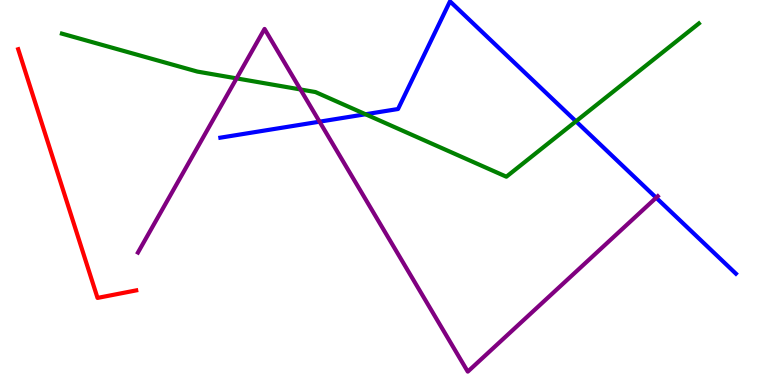[{'lines': ['blue', 'red'], 'intersections': []}, {'lines': ['green', 'red'], 'intersections': []}, {'lines': ['purple', 'red'], 'intersections': []}, {'lines': ['blue', 'green'], 'intersections': [{'x': 4.72, 'y': 7.03}, {'x': 7.43, 'y': 6.85}]}, {'lines': ['blue', 'purple'], 'intersections': [{'x': 4.12, 'y': 6.84}, {'x': 8.47, 'y': 4.86}]}, {'lines': ['green', 'purple'], 'intersections': [{'x': 3.05, 'y': 7.96}, {'x': 3.88, 'y': 7.68}]}]